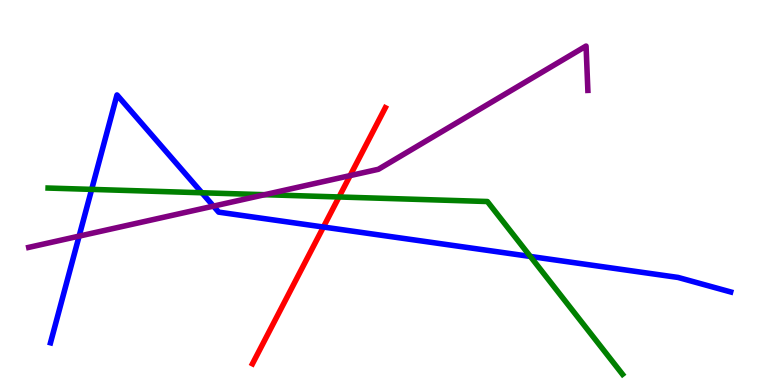[{'lines': ['blue', 'red'], 'intersections': [{'x': 4.17, 'y': 4.1}]}, {'lines': ['green', 'red'], 'intersections': [{'x': 4.37, 'y': 4.88}]}, {'lines': ['purple', 'red'], 'intersections': [{'x': 4.52, 'y': 5.44}]}, {'lines': ['blue', 'green'], 'intersections': [{'x': 1.18, 'y': 5.08}, {'x': 2.6, 'y': 4.99}, {'x': 6.84, 'y': 3.34}]}, {'lines': ['blue', 'purple'], 'intersections': [{'x': 1.02, 'y': 3.87}, {'x': 2.75, 'y': 4.65}]}, {'lines': ['green', 'purple'], 'intersections': [{'x': 3.41, 'y': 4.94}]}]